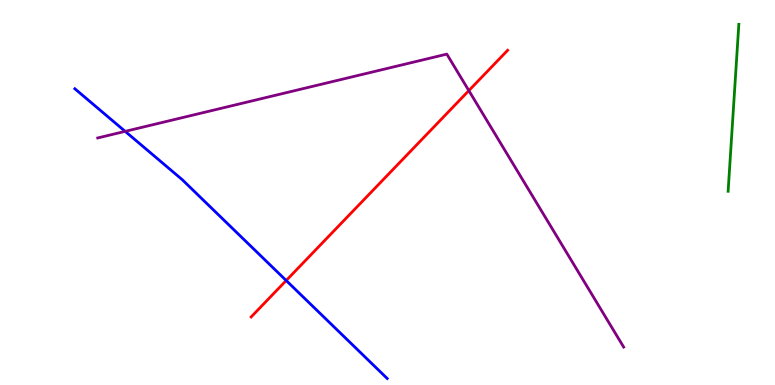[{'lines': ['blue', 'red'], 'intersections': [{'x': 3.69, 'y': 2.71}]}, {'lines': ['green', 'red'], 'intersections': []}, {'lines': ['purple', 'red'], 'intersections': [{'x': 6.05, 'y': 7.65}]}, {'lines': ['blue', 'green'], 'intersections': []}, {'lines': ['blue', 'purple'], 'intersections': [{'x': 1.62, 'y': 6.59}]}, {'lines': ['green', 'purple'], 'intersections': []}]